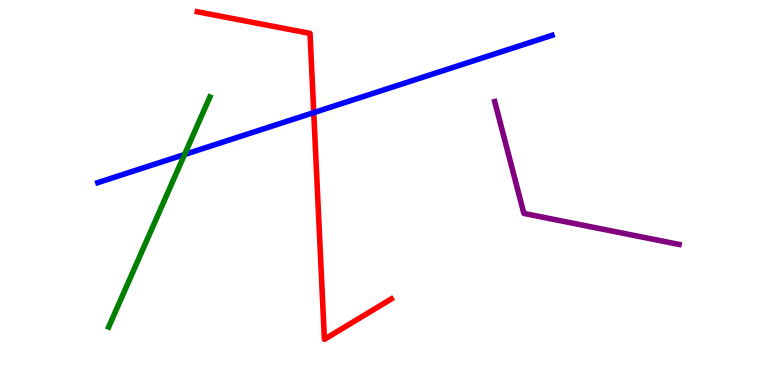[{'lines': ['blue', 'red'], 'intersections': [{'x': 4.05, 'y': 7.08}]}, {'lines': ['green', 'red'], 'intersections': []}, {'lines': ['purple', 'red'], 'intersections': []}, {'lines': ['blue', 'green'], 'intersections': [{'x': 2.38, 'y': 5.99}]}, {'lines': ['blue', 'purple'], 'intersections': []}, {'lines': ['green', 'purple'], 'intersections': []}]